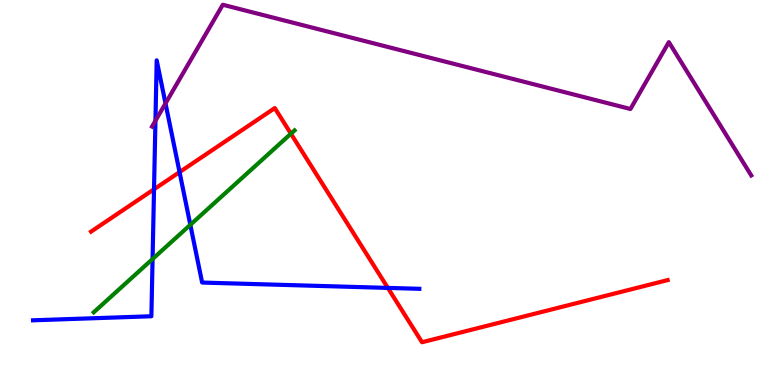[{'lines': ['blue', 'red'], 'intersections': [{'x': 1.99, 'y': 5.08}, {'x': 2.32, 'y': 5.53}, {'x': 5.0, 'y': 2.52}]}, {'lines': ['green', 'red'], 'intersections': [{'x': 3.75, 'y': 6.53}]}, {'lines': ['purple', 'red'], 'intersections': []}, {'lines': ['blue', 'green'], 'intersections': [{'x': 1.97, 'y': 3.27}, {'x': 2.46, 'y': 4.16}]}, {'lines': ['blue', 'purple'], 'intersections': [{'x': 2.01, 'y': 6.86}, {'x': 2.14, 'y': 7.31}]}, {'lines': ['green', 'purple'], 'intersections': []}]